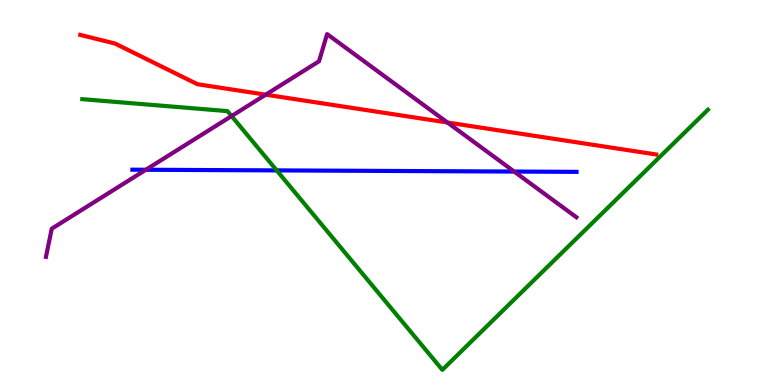[{'lines': ['blue', 'red'], 'intersections': []}, {'lines': ['green', 'red'], 'intersections': []}, {'lines': ['purple', 'red'], 'intersections': [{'x': 3.43, 'y': 7.54}, {'x': 5.77, 'y': 6.82}]}, {'lines': ['blue', 'green'], 'intersections': [{'x': 3.57, 'y': 5.57}]}, {'lines': ['blue', 'purple'], 'intersections': [{'x': 1.88, 'y': 5.59}, {'x': 6.63, 'y': 5.54}]}, {'lines': ['green', 'purple'], 'intersections': [{'x': 2.99, 'y': 6.99}]}]